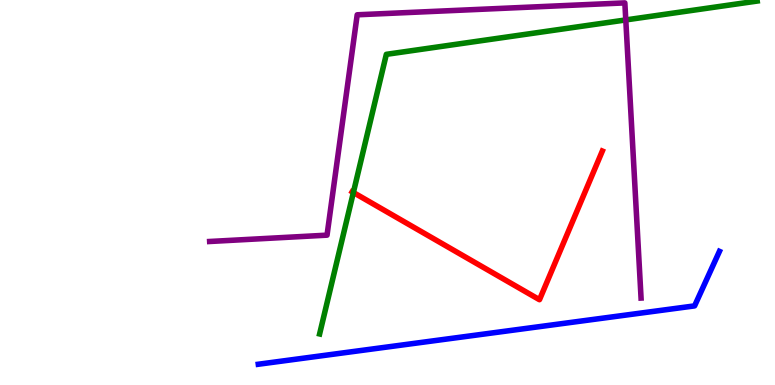[{'lines': ['blue', 'red'], 'intersections': []}, {'lines': ['green', 'red'], 'intersections': [{'x': 4.56, 'y': 5.0}]}, {'lines': ['purple', 'red'], 'intersections': []}, {'lines': ['blue', 'green'], 'intersections': []}, {'lines': ['blue', 'purple'], 'intersections': []}, {'lines': ['green', 'purple'], 'intersections': [{'x': 8.07, 'y': 9.48}]}]